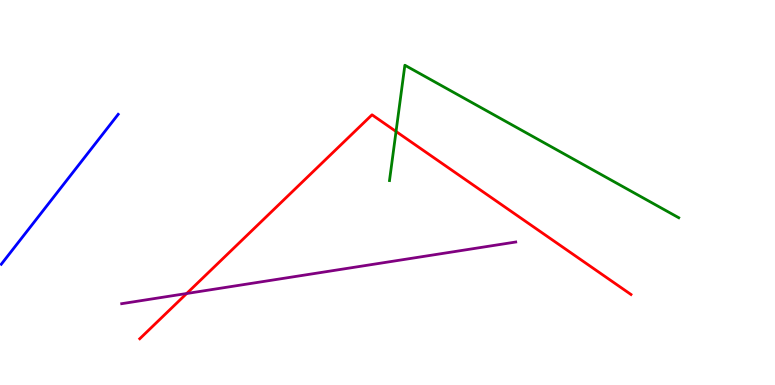[{'lines': ['blue', 'red'], 'intersections': []}, {'lines': ['green', 'red'], 'intersections': [{'x': 5.11, 'y': 6.59}]}, {'lines': ['purple', 'red'], 'intersections': [{'x': 2.41, 'y': 2.38}]}, {'lines': ['blue', 'green'], 'intersections': []}, {'lines': ['blue', 'purple'], 'intersections': []}, {'lines': ['green', 'purple'], 'intersections': []}]